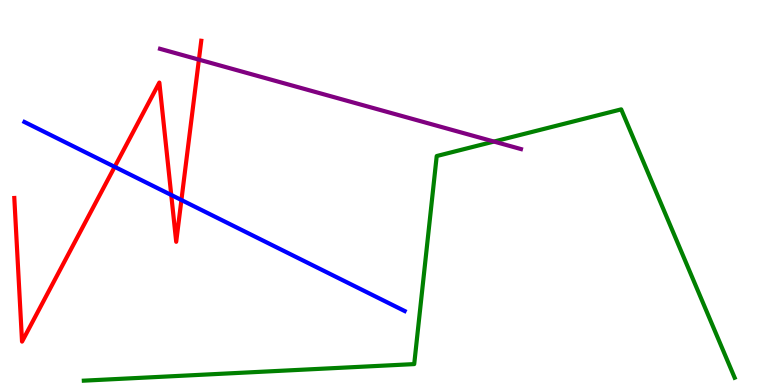[{'lines': ['blue', 'red'], 'intersections': [{'x': 1.48, 'y': 5.67}, {'x': 2.21, 'y': 4.94}, {'x': 2.34, 'y': 4.8}]}, {'lines': ['green', 'red'], 'intersections': []}, {'lines': ['purple', 'red'], 'intersections': [{'x': 2.57, 'y': 8.45}]}, {'lines': ['blue', 'green'], 'intersections': []}, {'lines': ['blue', 'purple'], 'intersections': []}, {'lines': ['green', 'purple'], 'intersections': [{'x': 6.37, 'y': 6.32}]}]